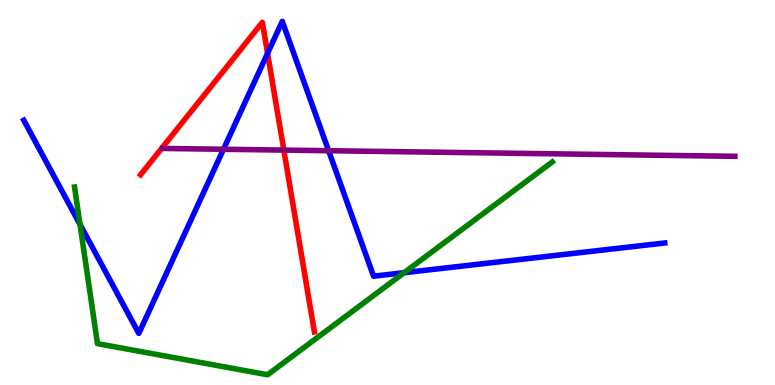[{'lines': ['blue', 'red'], 'intersections': [{'x': 3.45, 'y': 8.61}]}, {'lines': ['green', 'red'], 'intersections': []}, {'lines': ['purple', 'red'], 'intersections': [{'x': 3.66, 'y': 6.1}]}, {'lines': ['blue', 'green'], 'intersections': [{'x': 1.03, 'y': 4.17}, {'x': 5.21, 'y': 2.92}]}, {'lines': ['blue', 'purple'], 'intersections': [{'x': 2.88, 'y': 6.12}, {'x': 4.24, 'y': 6.09}]}, {'lines': ['green', 'purple'], 'intersections': []}]